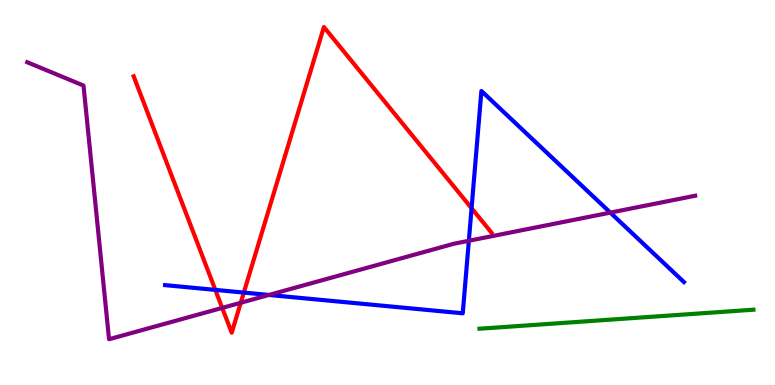[{'lines': ['blue', 'red'], 'intersections': [{'x': 2.78, 'y': 2.47}, {'x': 3.15, 'y': 2.4}, {'x': 6.08, 'y': 4.59}]}, {'lines': ['green', 'red'], 'intersections': []}, {'lines': ['purple', 'red'], 'intersections': [{'x': 2.87, 'y': 2.0}, {'x': 3.11, 'y': 2.14}]}, {'lines': ['blue', 'green'], 'intersections': []}, {'lines': ['blue', 'purple'], 'intersections': [{'x': 3.47, 'y': 2.34}, {'x': 6.05, 'y': 3.75}, {'x': 7.88, 'y': 4.48}]}, {'lines': ['green', 'purple'], 'intersections': []}]